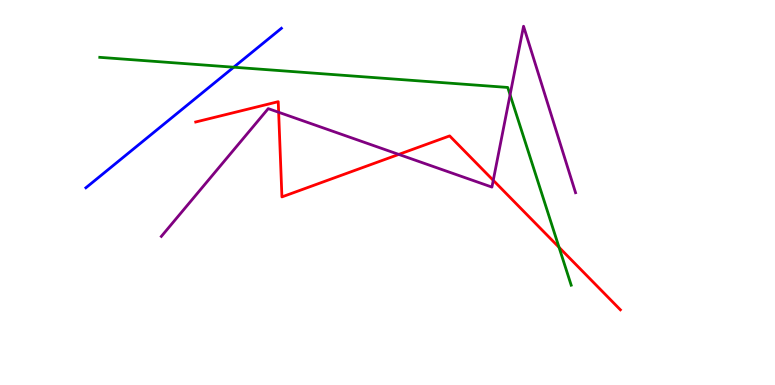[{'lines': ['blue', 'red'], 'intersections': []}, {'lines': ['green', 'red'], 'intersections': [{'x': 7.21, 'y': 3.58}]}, {'lines': ['purple', 'red'], 'intersections': [{'x': 3.6, 'y': 7.08}, {'x': 5.15, 'y': 5.99}, {'x': 6.36, 'y': 5.32}]}, {'lines': ['blue', 'green'], 'intersections': [{'x': 3.02, 'y': 8.25}]}, {'lines': ['blue', 'purple'], 'intersections': []}, {'lines': ['green', 'purple'], 'intersections': [{'x': 6.58, 'y': 7.54}]}]